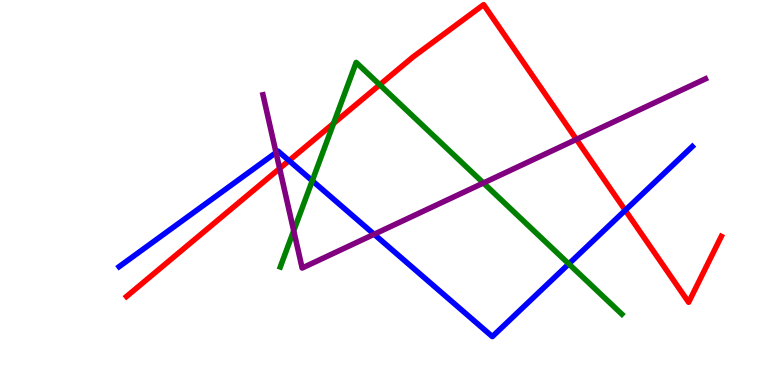[{'lines': ['blue', 'red'], 'intersections': [{'x': 3.73, 'y': 5.83}, {'x': 8.07, 'y': 4.54}]}, {'lines': ['green', 'red'], 'intersections': [{'x': 4.3, 'y': 6.8}, {'x': 4.9, 'y': 7.8}]}, {'lines': ['purple', 'red'], 'intersections': [{'x': 3.61, 'y': 5.62}, {'x': 7.44, 'y': 6.38}]}, {'lines': ['blue', 'green'], 'intersections': [{'x': 4.03, 'y': 5.31}, {'x': 7.34, 'y': 3.15}]}, {'lines': ['blue', 'purple'], 'intersections': [{'x': 3.56, 'y': 6.04}, {'x': 4.83, 'y': 3.92}]}, {'lines': ['green', 'purple'], 'intersections': [{'x': 3.79, 'y': 4.01}, {'x': 6.24, 'y': 5.25}]}]